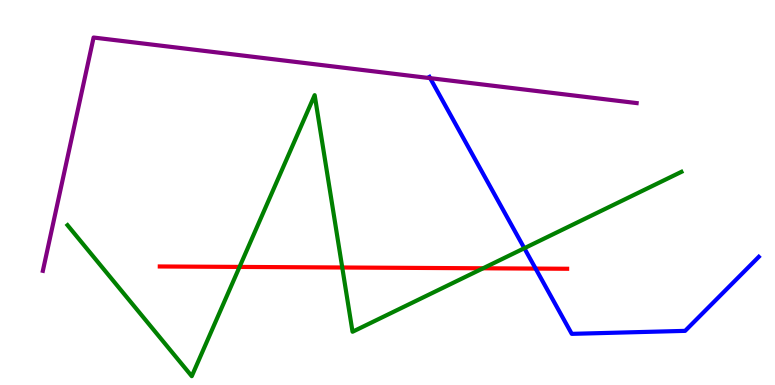[{'lines': ['blue', 'red'], 'intersections': [{'x': 6.91, 'y': 3.02}]}, {'lines': ['green', 'red'], 'intersections': [{'x': 3.09, 'y': 3.07}, {'x': 4.42, 'y': 3.05}, {'x': 6.23, 'y': 3.03}]}, {'lines': ['purple', 'red'], 'intersections': []}, {'lines': ['blue', 'green'], 'intersections': [{'x': 6.77, 'y': 3.55}]}, {'lines': ['blue', 'purple'], 'intersections': [{'x': 5.55, 'y': 7.97}]}, {'lines': ['green', 'purple'], 'intersections': []}]